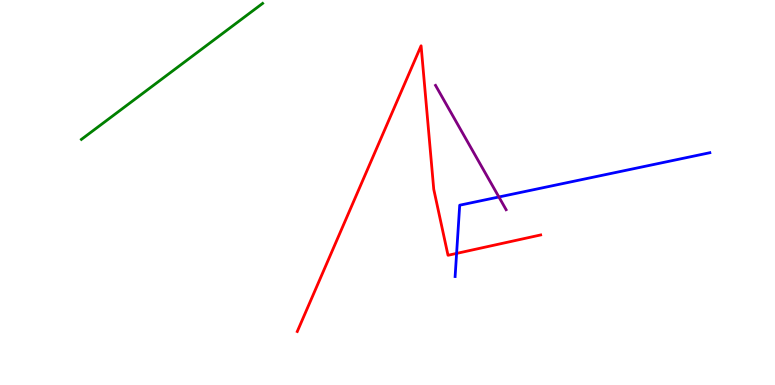[{'lines': ['blue', 'red'], 'intersections': [{'x': 5.89, 'y': 3.42}]}, {'lines': ['green', 'red'], 'intersections': []}, {'lines': ['purple', 'red'], 'intersections': []}, {'lines': ['blue', 'green'], 'intersections': []}, {'lines': ['blue', 'purple'], 'intersections': [{'x': 6.44, 'y': 4.88}]}, {'lines': ['green', 'purple'], 'intersections': []}]